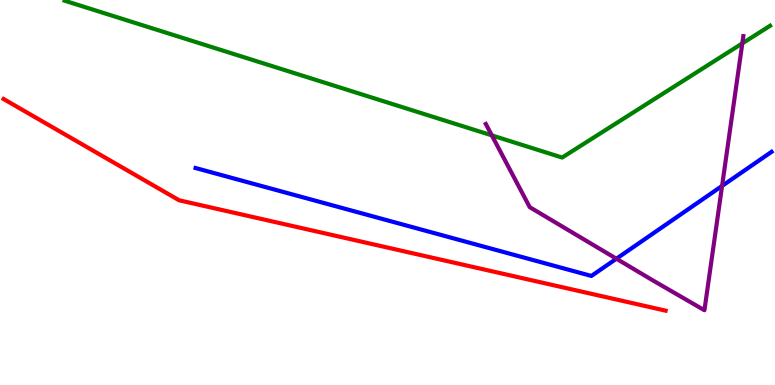[{'lines': ['blue', 'red'], 'intersections': []}, {'lines': ['green', 'red'], 'intersections': []}, {'lines': ['purple', 'red'], 'intersections': []}, {'lines': ['blue', 'green'], 'intersections': []}, {'lines': ['blue', 'purple'], 'intersections': [{'x': 7.95, 'y': 3.28}, {'x': 9.32, 'y': 5.17}]}, {'lines': ['green', 'purple'], 'intersections': [{'x': 6.35, 'y': 6.48}, {'x': 9.58, 'y': 8.87}]}]